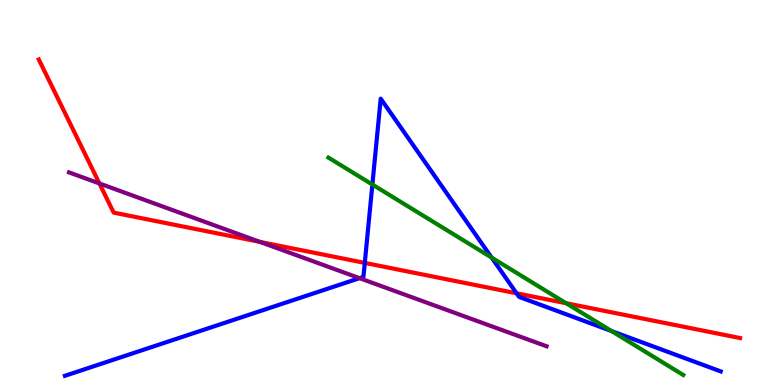[{'lines': ['blue', 'red'], 'intersections': [{'x': 4.71, 'y': 3.17}, {'x': 6.67, 'y': 2.38}]}, {'lines': ['green', 'red'], 'intersections': [{'x': 7.3, 'y': 2.12}]}, {'lines': ['purple', 'red'], 'intersections': [{'x': 1.28, 'y': 5.23}, {'x': 3.35, 'y': 3.72}]}, {'lines': ['blue', 'green'], 'intersections': [{'x': 4.8, 'y': 5.21}, {'x': 6.34, 'y': 3.31}, {'x': 7.89, 'y': 1.4}]}, {'lines': ['blue', 'purple'], 'intersections': [{'x': 4.64, 'y': 2.78}]}, {'lines': ['green', 'purple'], 'intersections': []}]